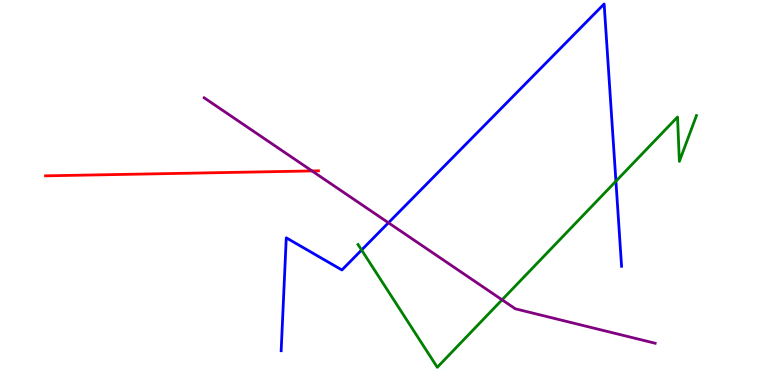[{'lines': ['blue', 'red'], 'intersections': []}, {'lines': ['green', 'red'], 'intersections': []}, {'lines': ['purple', 'red'], 'intersections': [{'x': 4.03, 'y': 5.56}]}, {'lines': ['blue', 'green'], 'intersections': [{'x': 4.67, 'y': 3.51}, {'x': 7.95, 'y': 5.29}]}, {'lines': ['blue', 'purple'], 'intersections': [{'x': 5.01, 'y': 4.21}]}, {'lines': ['green', 'purple'], 'intersections': [{'x': 6.48, 'y': 2.21}]}]